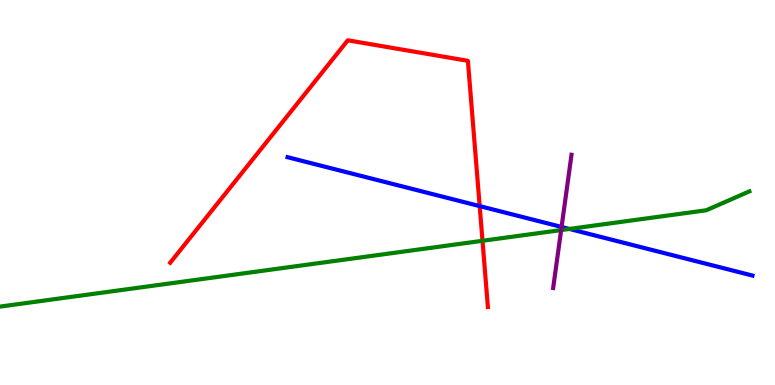[{'lines': ['blue', 'red'], 'intersections': [{'x': 6.19, 'y': 4.65}]}, {'lines': ['green', 'red'], 'intersections': [{'x': 6.23, 'y': 3.75}]}, {'lines': ['purple', 'red'], 'intersections': []}, {'lines': ['blue', 'green'], 'intersections': [{'x': 7.35, 'y': 4.05}]}, {'lines': ['blue', 'purple'], 'intersections': [{'x': 7.25, 'y': 4.11}]}, {'lines': ['green', 'purple'], 'intersections': [{'x': 7.24, 'y': 4.02}]}]